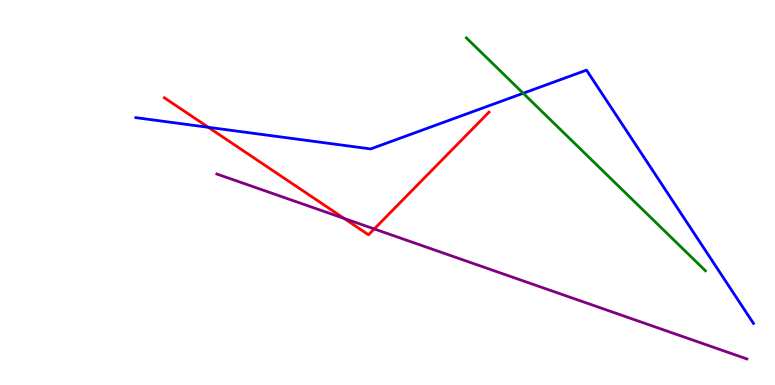[{'lines': ['blue', 'red'], 'intersections': [{'x': 2.69, 'y': 6.69}]}, {'lines': ['green', 'red'], 'intersections': []}, {'lines': ['purple', 'red'], 'intersections': [{'x': 4.44, 'y': 4.33}, {'x': 4.83, 'y': 4.05}]}, {'lines': ['blue', 'green'], 'intersections': [{'x': 6.75, 'y': 7.58}]}, {'lines': ['blue', 'purple'], 'intersections': []}, {'lines': ['green', 'purple'], 'intersections': []}]